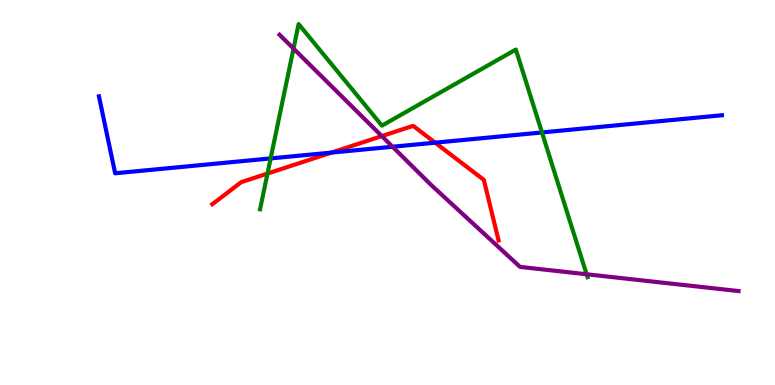[{'lines': ['blue', 'red'], 'intersections': [{'x': 4.28, 'y': 6.04}, {'x': 5.62, 'y': 6.29}]}, {'lines': ['green', 'red'], 'intersections': [{'x': 3.45, 'y': 5.49}]}, {'lines': ['purple', 'red'], 'intersections': [{'x': 4.93, 'y': 6.46}]}, {'lines': ['blue', 'green'], 'intersections': [{'x': 3.49, 'y': 5.89}, {'x': 6.99, 'y': 6.56}]}, {'lines': ['blue', 'purple'], 'intersections': [{'x': 5.07, 'y': 6.19}]}, {'lines': ['green', 'purple'], 'intersections': [{'x': 3.79, 'y': 8.74}, {'x': 7.57, 'y': 2.88}]}]